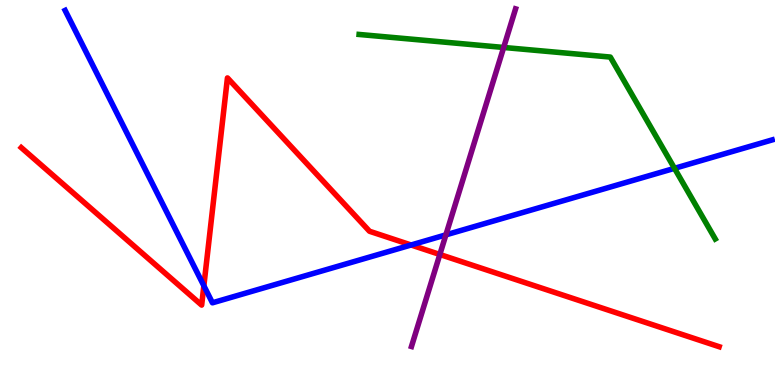[{'lines': ['blue', 'red'], 'intersections': [{'x': 2.63, 'y': 2.58}, {'x': 5.3, 'y': 3.64}]}, {'lines': ['green', 'red'], 'intersections': []}, {'lines': ['purple', 'red'], 'intersections': [{'x': 5.68, 'y': 3.39}]}, {'lines': ['blue', 'green'], 'intersections': [{'x': 8.7, 'y': 5.63}]}, {'lines': ['blue', 'purple'], 'intersections': [{'x': 5.75, 'y': 3.9}]}, {'lines': ['green', 'purple'], 'intersections': [{'x': 6.5, 'y': 8.77}]}]